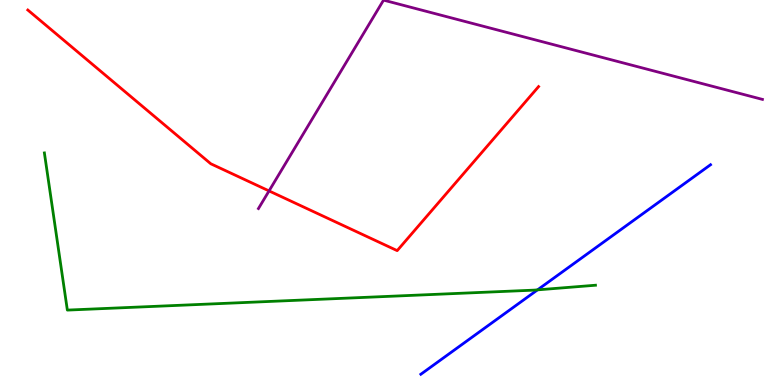[{'lines': ['blue', 'red'], 'intersections': []}, {'lines': ['green', 'red'], 'intersections': []}, {'lines': ['purple', 'red'], 'intersections': [{'x': 3.47, 'y': 5.04}]}, {'lines': ['blue', 'green'], 'intersections': [{'x': 6.94, 'y': 2.47}]}, {'lines': ['blue', 'purple'], 'intersections': []}, {'lines': ['green', 'purple'], 'intersections': []}]